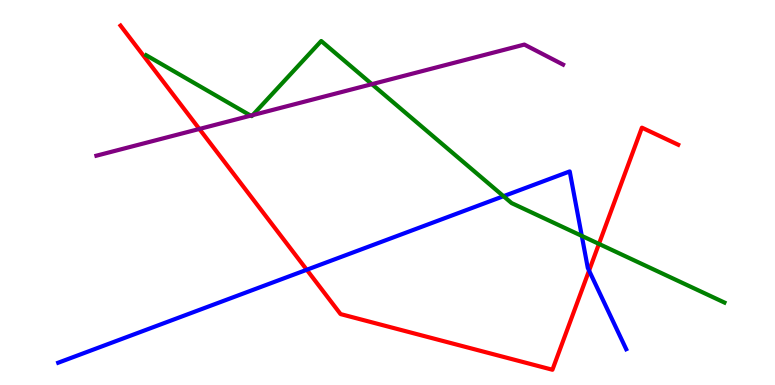[{'lines': ['blue', 'red'], 'intersections': [{'x': 3.96, 'y': 2.99}, {'x': 7.6, 'y': 2.97}]}, {'lines': ['green', 'red'], 'intersections': [{'x': 7.73, 'y': 3.66}]}, {'lines': ['purple', 'red'], 'intersections': [{'x': 2.57, 'y': 6.65}]}, {'lines': ['blue', 'green'], 'intersections': [{'x': 6.5, 'y': 4.9}, {'x': 7.51, 'y': 3.87}]}, {'lines': ['blue', 'purple'], 'intersections': []}, {'lines': ['green', 'purple'], 'intersections': [{'x': 3.23, 'y': 7.0}, {'x': 3.26, 'y': 7.01}, {'x': 4.8, 'y': 7.81}]}]